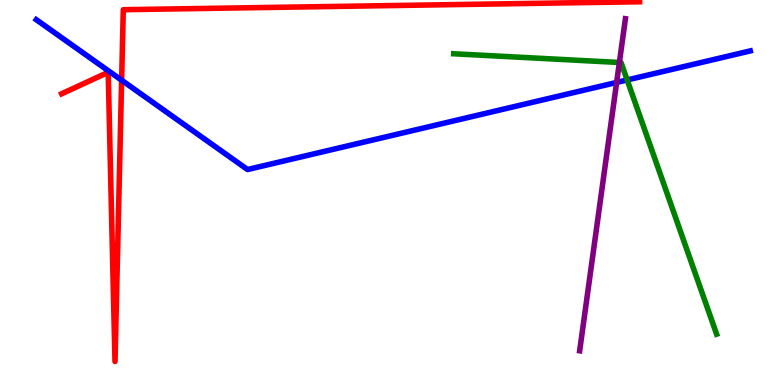[{'lines': ['blue', 'red'], 'intersections': [{'x': 1.57, 'y': 7.92}]}, {'lines': ['green', 'red'], 'intersections': []}, {'lines': ['purple', 'red'], 'intersections': []}, {'lines': ['blue', 'green'], 'intersections': [{'x': 8.09, 'y': 7.92}]}, {'lines': ['blue', 'purple'], 'intersections': [{'x': 7.96, 'y': 7.86}]}, {'lines': ['green', 'purple'], 'intersections': [{'x': 7.99, 'y': 8.38}]}]